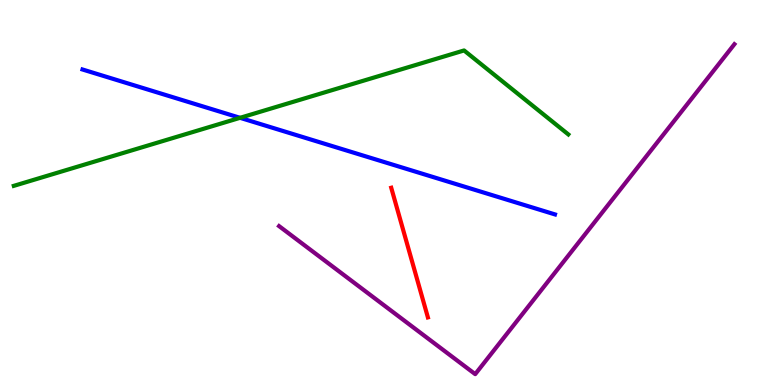[{'lines': ['blue', 'red'], 'intersections': []}, {'lines': ['green', 'red'], 'intersections': []}, {'lines': ['purple', 'red'], 'intersections': []}, {'lines': ['blue', 'green'], 'intersections': [{'x': 3.1, 'y': 6.94}]}, {'lines': ['blue', 'purple'], 'intersections': []}, {'lines': ['green', 'purple'], 'intersections': []}]